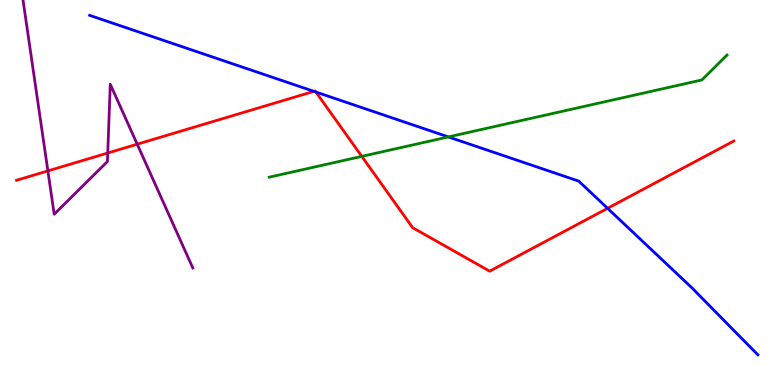[{'lines': ['blue', 'red'], 'intersections': [{'x': 4.05, 'y': 7.63}, {'x': 4.08, 'y': 7.61}, {'x': 7.84, 'y': 4.59}]}, {'lines': ['green', 'red'], 'intersections': [{'x': 4.67, 'y': 5.94}]}, {'lines': ['purple', 'red'], 'intersections': [{'x': 0.618, 'y': 5.56}, {'x': 1.39, 'y': 6.03}, {'x': 1.77, 'y': 6.25}]}, {'lines': ['blue', 'green'], 'intersections': [{'x': 5.79, 'y': 6.44}]}, {'lines': ['blue', 'purple'], 'intersections': []}, {'lines': ['green', 'purple'], 'intersections': []}]